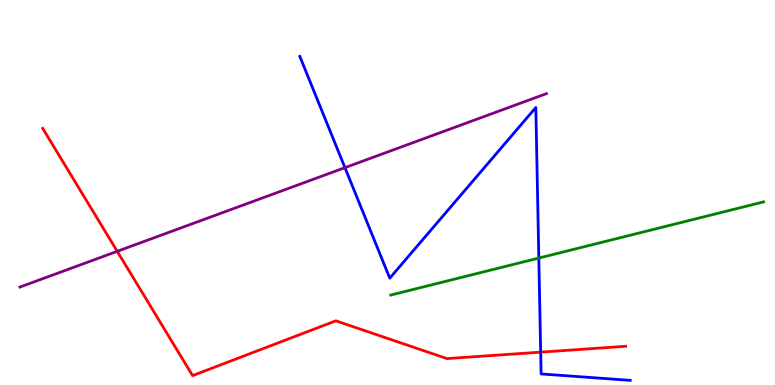[{'lines': ['blue', 'red'], 'intersections': [{'x': 6.98, 'y': 0.853}]}, {'lines': ['green', 'red'], 'intersections': []}, {'lines': ['purple', 'red'], 'intersections': [{'x': 1.51, 'y': 3.47}]}, {'lines': ['blue', 'green'], 'intersections': [{'x': 6.95, 'y': 3.3}]}, {'lines': ['blue', 'purple'], 'intersections': [{'x': 4.45, 'y': 5.65}]}, {'lines': ['green', 'purple'], 'intersections': []}]